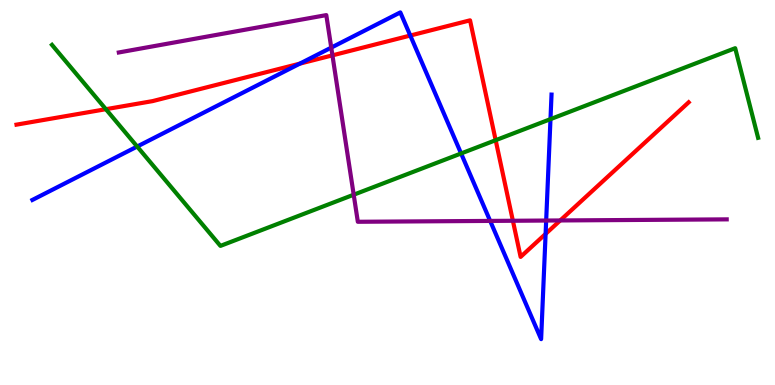[{'lines': ['blue', 'red'], 'intersections': [{'x': 3.87, 'y': 8.35}, {'x': 5.29, 'y': 9.08}, {'x': 7.04, 'y': 3.92}]}, {'lines': ['green', 'red'], 'intersections': [{'x': 1.37, 'y': 7.16}, {'x': 6.4, 'y': 6.36}]}, {'lines': ['purple', 'red'], 'intersections': [{'x': 4.29, 'y': 8.56}, {'x': 6.62, 'y': 4.27}, {'x': 7.23, 'y': 4.27}]}, {'lines': ['blue', 'green'], 'intersections': [{'x': 1.77, 'y': 6.19}, {'x': 5.95, 'y': 6.01}, {'x': 7.1, 'y': 6.91}]}, {'lines': ['blue', 'purple'], 'intersections': [{'x': 4.27, 'y': 8.76}, {'x': 6.32, 'y': 4.26}, {'x': 7.05, 'y': 4.27}]}, {'lines': ['green', 'purple'], 'intersections': [{'x': 4.56, 'y': 4.94}]}]